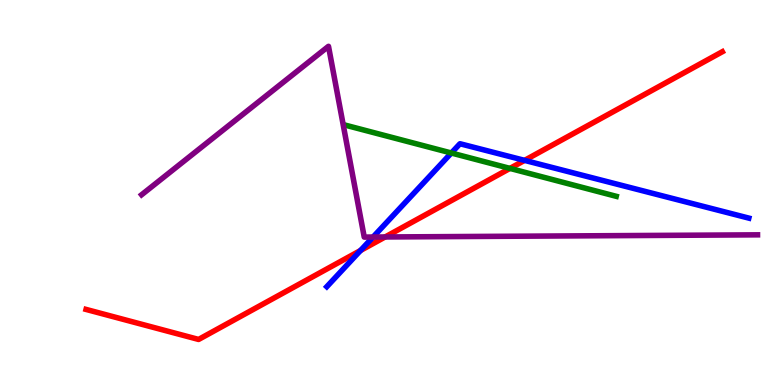[{'lines': ['blue', 'red'], 'intersections': [{'x': 4.65, 'y': 3.49}, {'x': 6.77, 'y': 5.83}]}, {'lines': ['green', 'red'], 'intersections': [{'x': 6.58, 'y': 5.63}]}, {'lines': ['purple', 'red'], 'intersections': [{'x': 4.97, 'y': 3.84}]}, {'lines': ['blue', 'green'], 'intersections': [{'x': 5.82, 'y': 6.03}]}, {'lines': ['blue', 'purple'], 'intersections': [{'x': 4.81, 'y': 3.84}]}, {'lines': ['green', 'purple'], 'intersections': []}]